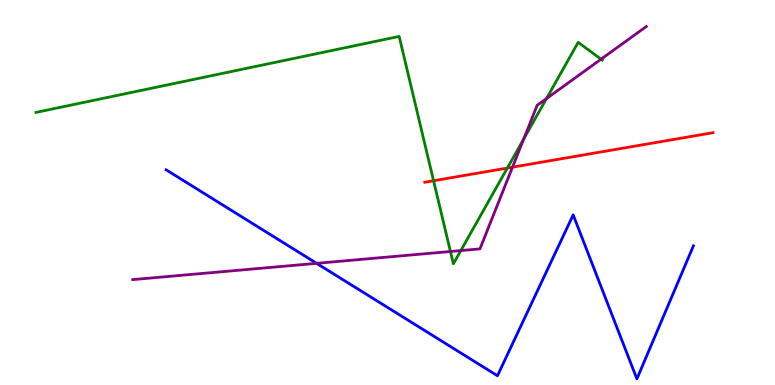[{'lines': ['blue', 'red'], 'intersections': []}, {'lines': ['green', 'red'], 'intersections': [{'x': 5.59, 'y': 5.31}, {'x': 6.55, 'y': 5.63}]}, {'lines': ['purple', 'red'], 'intersections': [{'x': 6.61, 'y': 5.66}]}, {'lines': ['blue', 'green'], 'intersections': []}, {'lines': ['blue', 'purple'], 'intersections': [{'x': 4.09, 'y': 3.16}]}, {'lines': ['green', 'purple'], 'intersections': [{'x': 5.81, 'y': 3.47}, {'x': 5.95, 'y': 3.49}, {'x': 6.76, 'y': 6.39}, {'x': 7.05, 'y': 7.44}, {'x': 7.76, 'y': 8.46}]}]